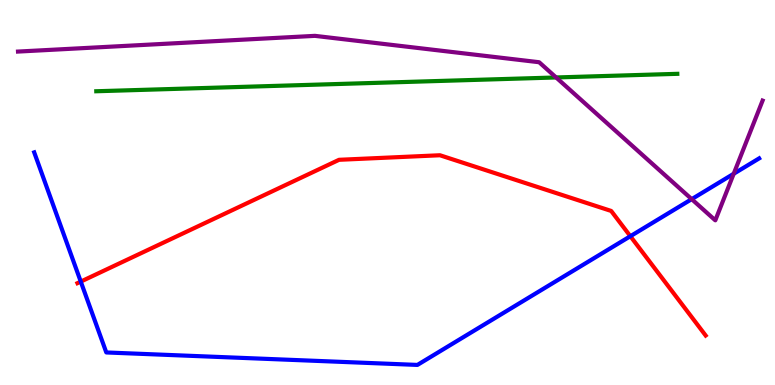[{'lines': ['blue', 'red'], 'intersections': [{'x': 1.04, 'y': 2.69}, {'x': 8.13, 'y': 3.86}]}, {'lines': ['green', 'red'], 'intersections': []}, {'lines': ['purple', 'red'], 'intersections': []}, {'lines': ['blue', 'green'], 'intersections': []}, {'lines': ['blue', 'purple'], 'intersections': [{'x': 8.93, 'y': 4.83}, {'x': 9.47, 'y': 5.49}]}, {'lines': ['green', 'purple'], 'intersections': [{'x': 7.18, 'y': 7.99}]}]